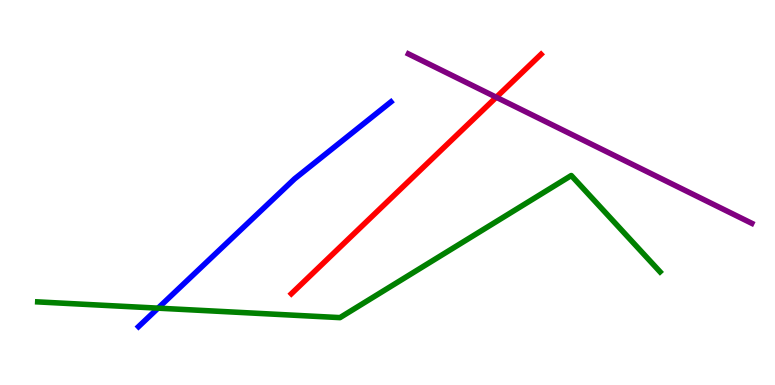[{'lines': ['blue', 'red'], 'intersections': []}, {'lines': ['green', 'red'], 'intersections': []}, {'lines': ['purple', 'red'], 'intersections': [{'x': 6.4, 'y': 7.47}]}, {'lines': ['blue', 'green'], 'intersections': [{'x': 2.04, 'y': 2.0}]}, {'lines': ['blue', 'purple'], 'intersections': []}, {'lines': ['green', 'purple'], 'intersections': []}]